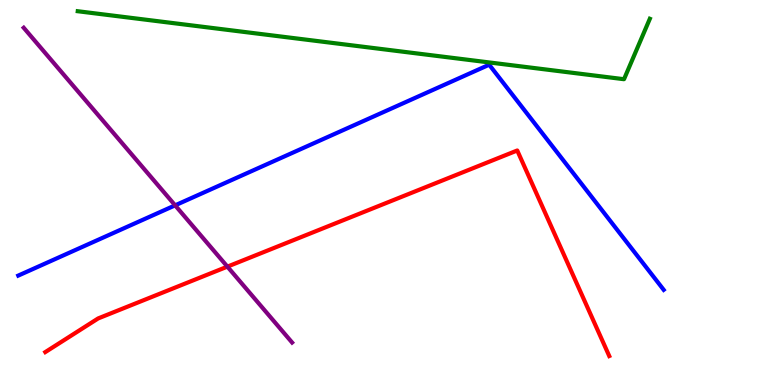[{'lines': ['blue', 'red'], 'intersections': []}, {'lines': ['green', 'red'], 'intersections': []}, {'lines': ['purple', 'red'], 'intersections': [{'x': 2.93, 'y': 3.07}]}, {'lines': ['blue', 'green'], 'intersections': []}, {'lines': ['blue', 'purple'], 'intersections': [{'x': 2.26, 'y': 4.67}]}, {'lines': ['green', 'purple'], 'intersections': []}]